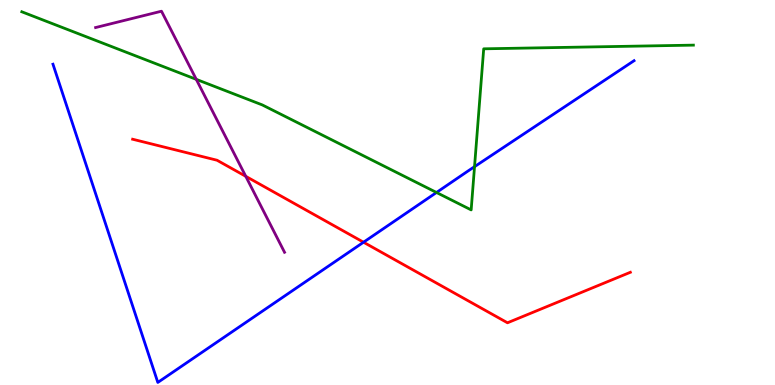[{'lines': ['blue', 'red'], 'intersections': [{'x': 4.69, 'y': 3.71}]}, {'lines': ['green', 'red'], 'intersections': []}, {'lines': ['purple', 'red'], 'intersections': [{'x': 3.17, 'y': 5.42}]}, {'lines': ['blue', 'green'], 'intersections': [{'x': 5.63, 'y': 5.0}, {'x': 6.12, 'y': 5.67}]}, {'lines': ['blue', 'purple'], 'intersections': []}, {'lines': ['green', 'purple'], 'intersections': [{'x': 2.53, 'y': 7.94}]}]